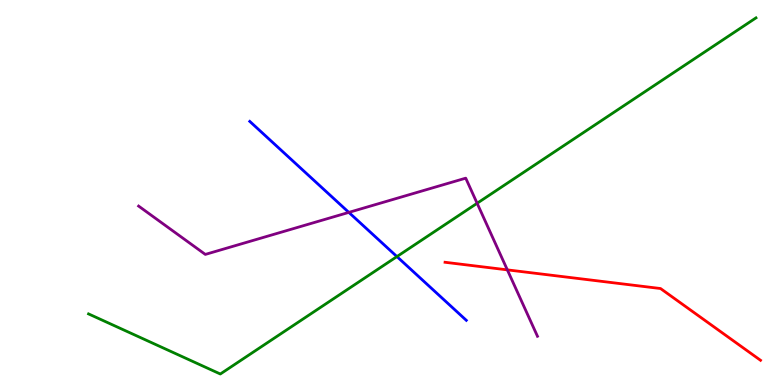[{'lines': ['blue', 'red'], 'intersections': []}, {'lines': ['green', 'red'], 'intersections': []}, {'lines': ['purple', 'red'], 'intersections': [{'x': 6.55, 'y': 2.99}]}, {'lines': ['blue', 'green'], 'intersections': [{'x': 5.12, 'y': 3.34}]}, {'lines': ['blue', 'purple'], 'intersections': [{'x': 4.5, 'y': 4.48}]}, {'lines': ['green', 'purple'], 'intersections': [{'x': 6.16, 'y': 4.72}]}]